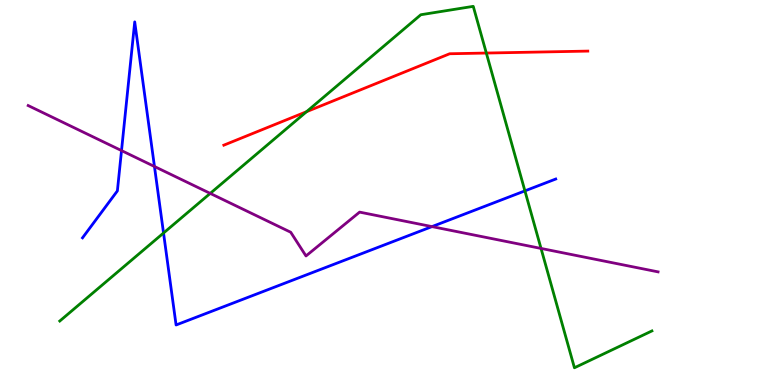[{'lines': ['blue', 'red'], 'intersections': []}, {'lines': ['green', 'red'], 'intersections': [{'x': 3.96, 'y': 7.1}, {'x': 6.28, 'y': 8.62}]}, {'lines': ['purple', 'red'], 'intersections': []}, {'lines': ['blue', 'green'], 'intersections': [{'x': 2.11, 'y': 3.95}, {'x': 6.77, 'y': 5.04}]}, {'lines': ['blue', 'purple'], 'intersections': [{'x': 1.57, 'y': 6.09}, {'x': 1.99, 'y': 5.68}, {'x': 5.57, 'y': 4.11}]}, {'lines': ['green', 'purple'], 'intersections': [{'x': 2.71, 'y': 4.98}, {'x': 6.98, 'y': 3.55}]}]